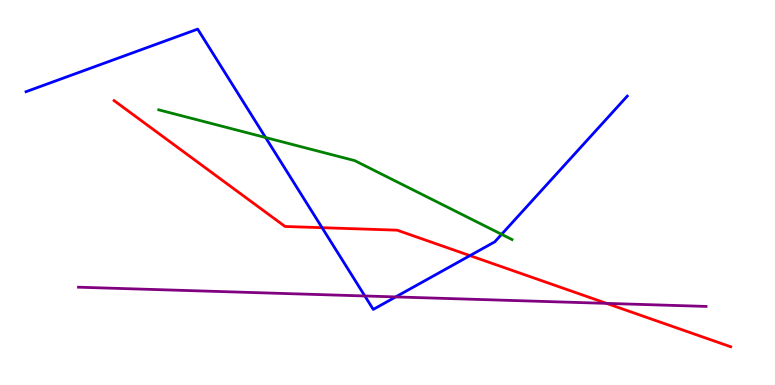[{'lines': ['blue', 'red'], 'intersections': [{'x': 4.16, 'y': 4.09}, {'x': 6.06, 'y': 3.36}]}, {'lines': ['green', 'red'], 'intersections': []}, {'lines': ['purple', 'red'], 'intersections': [{'x': 7.83, 'y': 2.12}]}, {'lines': ['blue', 'green'], 'intersections': [{'x': 3.43, 'y': 6.43}, {'x': 6.47, 'y': 3.91}]}, {'lines': ['blue', 'purple'], 'intersections': [{'x': 4.71, 'y': 2.31}, {'x': 5.11, 'y': 2.29}]}, {'lines': ['green', 'purple'], 'intersections': []}]